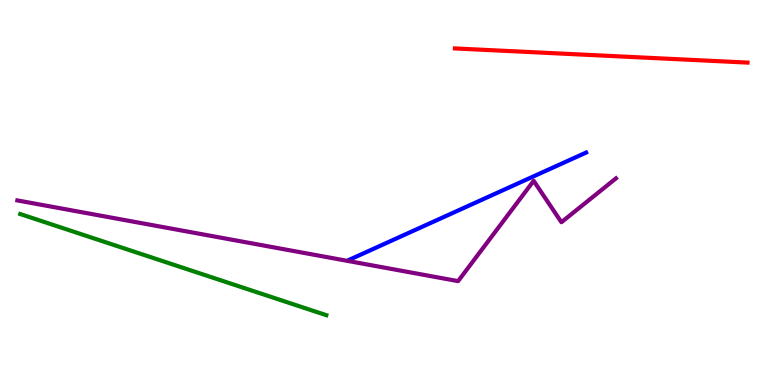[{'lines': ['blue', 'red'], 'intersections': []}, {'lines': ['green', 'red'], 'intersections': []}, {'lines': ['purple', 'red'], 'intersections': []}, {'lines': ['blue', 'green'], 'intersections': []}, {'lines': ['blue', 'purple'], 'intersections': []}, {'lines': ['green', 'purple'], 'intersections': []}]